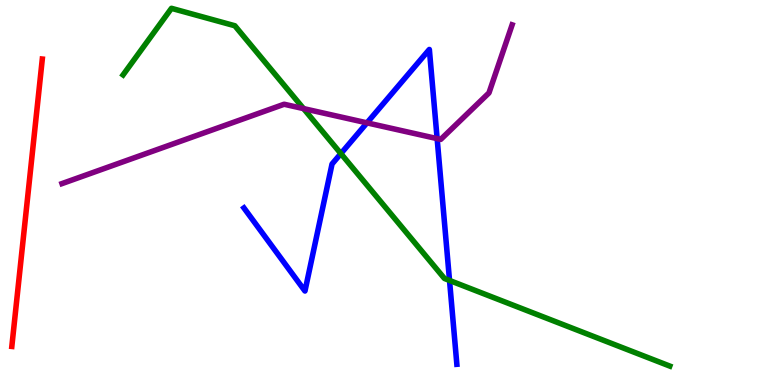[{'lines': ['blue', 'red'], 'intersections': []}, {'lines': ['green', 'red'], 'intersections': []}, {'lines': ['purple', 'red'], 'intersections': []}, {'lines': ['blue', 'green'], 'intersections': [{'x': 4.4, 'y': 6.01}, {'x': 5.8, 'y': 2.72}]}, {'lines': ['blue', 'purple'], 'intersections': [{'x': 4.74, 'y': 6.81}, {'x': 5.64, 'y': 6.4}]}, {'lines': ['green', 'purple'], 'intersections': [{'x': 3.92, 'y': 7.18}]}]